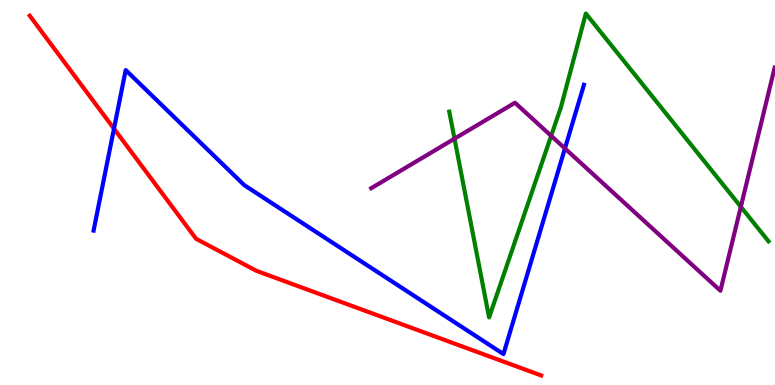[{'lines': ['blue', 'red'], 'intersections': [{'x': 1.47, 'y': 6.66}]}, {'lines': ['green', 'red'], 'intersections': []}, {'lines': ['purple', 'red'], 'intersections': []}, {'lines': ['blue', 'green'], 'intersections': []}, {'lines': ['blue', 'purple'], 'intersections': [{'x': 7.29, 'y': 6.14}]}, {'lines': ['green', 'purple'], 'intersections': [{'x': 5.86, 'y': 6.4}, {'x': 7.11, 'y': 6.47}, {'x': 9.56, 'y': 4.63}]}]